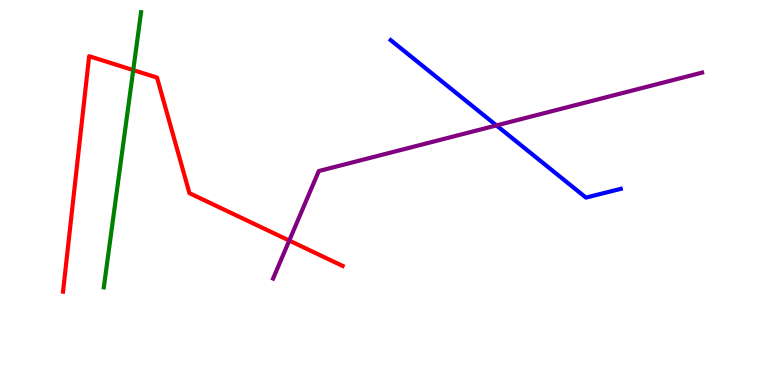[{'lines': ['blue', 'red'], 'intersections': []}, {'lines': ['green', 'red'], 'intersections': [{'x': 1.72, 'y': 8.18}]}, {'lines': ['purple', 'red'], 'intersections': [{'x': 3.73, 'y': 3.75}]}, {'lines': ['blue', 'green'], 'intersections': []}, {'lines': ['blue', 'purple'], 'intersections': [{'x': 6.41, 'y': 6.74}]}, {'lines': ['green', 'purple'], 'intersections': []}]